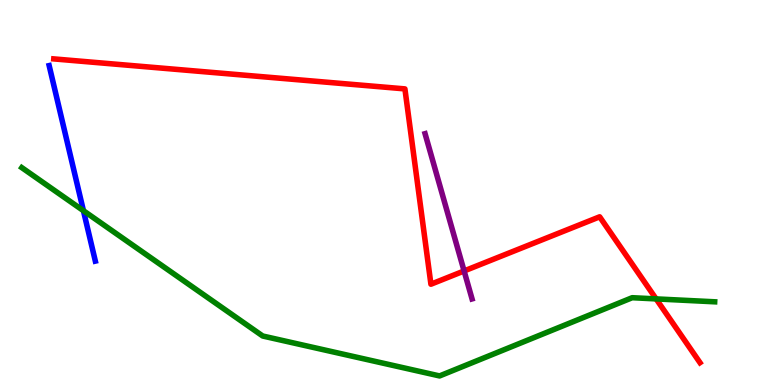[{'lines': ['blue', 'red'], 'intersections': []}, {'lines': ['green', 'red'], 'intersections': [{'x': 8.47, 'y': 2.24}]}, {'lines': ['purple', 'red'], 'intersections': [{'x': 5.99, 'y': 2.96}]}, {'lines': ['blue', 'green'], 'intersections': [{'x': 1.08, 'y': 4.53}]}, {'lines': ['blue', 'purple'], 'intersections': []}, {'lines': ['green', 'purple'], 'intersections': []}]